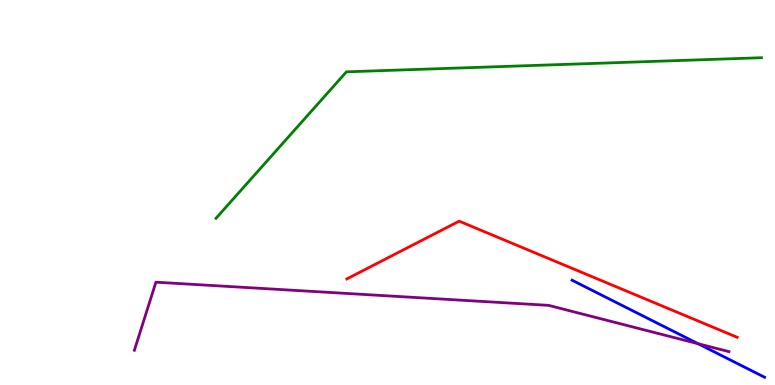[{'lines': ['blue', 'red'], 'intersections': []}, {'lines': ['green', 'red'], 'intersections': []}, {'lines': ['purple', 'red'], 'intersections': []}, {'lines': ['blue', 'green'], 'intersections': []}, {'lines': ['blue', 'purple'], 'intersections': [{'x': 9.01, 'y': 1.07}]}, {'lines': ['green', 'purple'], 'intersections': []}]